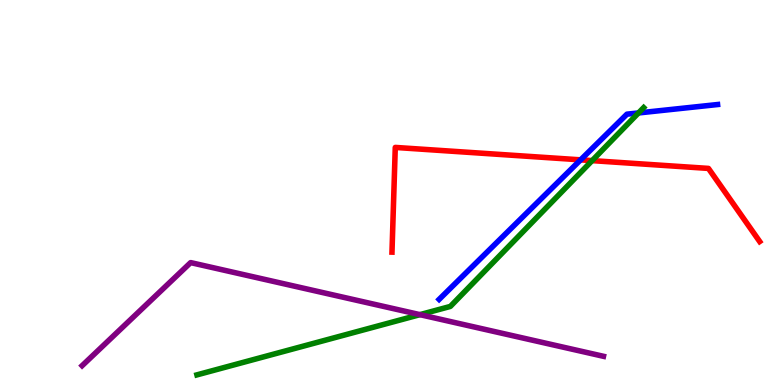[{'lines': ['blue', 'red'], 'intersections': [{'x': 7.49, 'y': 5.85}]}, {'lines': ['green', 'red'], 'intersections': [{'x': 7.64, 'y': 5.83}]}, {'lines': ['purple', 'red'], 'intersections': []}, {'lines': ['blue', 'green'], 'intersections': [{'x': 8.24, 'y': 7.07}]}, {'lines': ['blue', 'purple'], 'intersections': []}, {'lines': ['green', 'purple'], 'intersections': [{'x': 5.42, 'y': 1.83}]}]